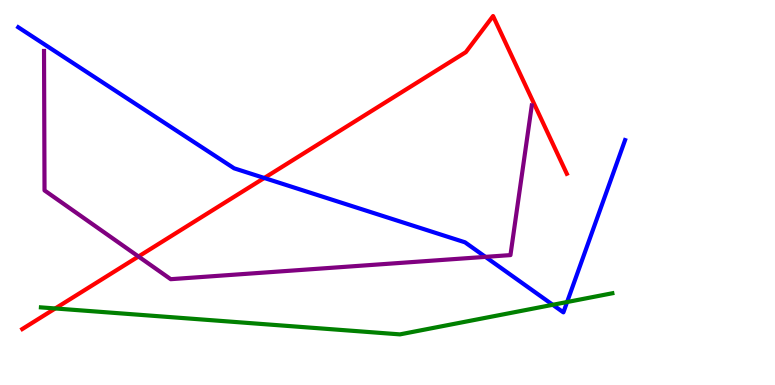[{'lines': ['blue', 'red'], 'intersections': [{'x': 3.41, 'y': 5.38}]}, {'lines': ['green', 'red'], 'intersections': [{'x': 0.713, 'y': 1.99}]}, {'lines': ['purple', 'red'], 'intersections': [{'x': 1.79, 'y': 3.34}]}, {'lines': ['blue', 'green'], 'intersections': [{'x': 7.13, 'y': 2.08}, {'x': 7.32, 'y': 2.16}]}, {'lines': ['blue', 'purple'], 'intersections': [{'x': 6.26, 'y': 3.33}]}, {'lines': ['green', 'purple'], 'intersections': []}]